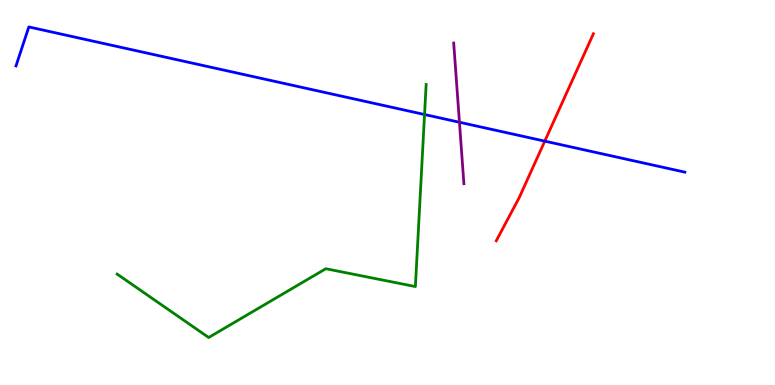[{'lines': ['blue', 'red'], 'intersections': [{'x': 7.03, 'y': 6.33}]}, {'lines': ['green', 'red'], 'intersections': []}, {'lines': ['purple', 'red'], 'intersections': []}, {'lines': ['blue', 'green'], 'intersections': [{'x': 5.48, 'y': 7.03}]}, {'lines': ['blue', 'purple'], 'intersections': [{'x': 5.93, 'y': 6.82}]}, {'lines': ['green', 'purple'], 'intersections': []}]